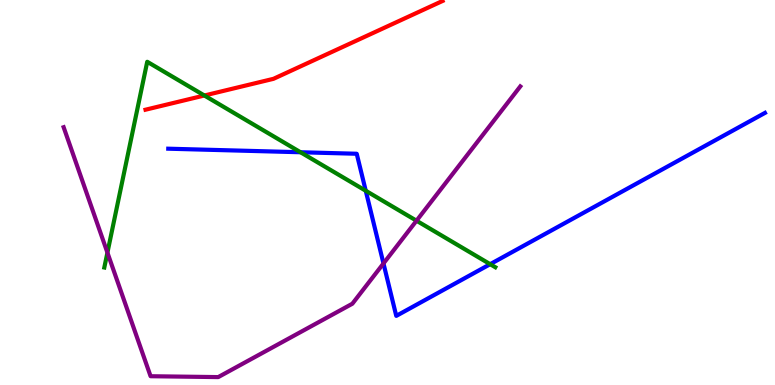[{'lines': ['blue', 'red'], 'intersections': []}, {'lines': ['green', 'red'], 'intersections': [{'x': 2.64, 'y': 7.52}]}, {'lines': ['purple', 'red'], 'intersections': []}, {'lines': ['blue', 'green'], 'intersections': [{'x': 3.88, 'y': 6.05}, {'x': 4.72, 'y': 5.05}, {'x': 6.32, 'y': 3.14}]}, {'lines': ['blue', 'purple'], 'intersections': [{'x': 4.95, 'y': 3.16}]}, {'lines': ['green', 'purple'], 'intersections': [{'x': 1.39, 'y': 3.44}, {'x': 5.37, 'y': 4.27}]}]